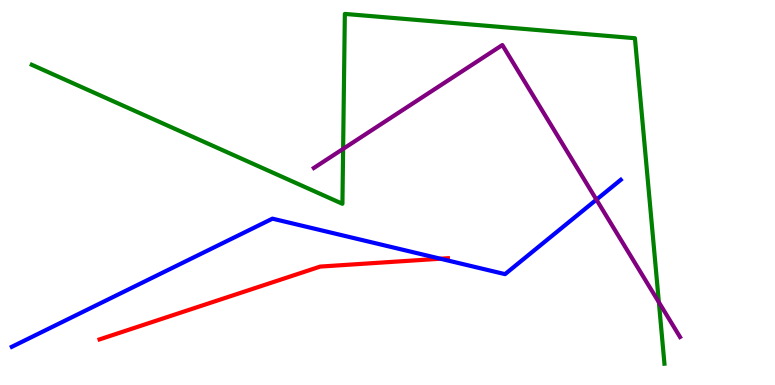[{'lines': ['blue', 'red'], 'intersections': [{'x': 5.68, 'y': 3.28}]}, {'lines': ['green', 'red'], 'intersections': []}, {'lines': ['purple', 'red'], 'intersections': []}, {'lines': ['blue', 'green'], 'intersections': []}, {'lines': ['blue', 'purple'], 'intersections': [{'x': 7.7, 'y': 4.81}]}, {'lines': ['green', 'purple'], 'intersections': [{'x': 4.43, 'y': 6.13}, {'x': 8.5, 'y': 2.15}]}]